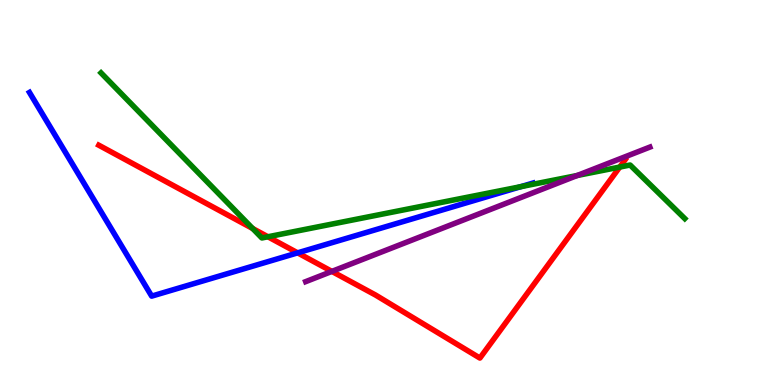[{'lines': ['blue', 'red'], 'intersections': [{'x': 3.84, 'y': 3.43}]}, {'lines': ['green', 'red'], 'intersections': [{'x': 3.26, 'y': 4.06}, {'x': 3.46, 'y': 3.85}, {'x': 8.0, 'y': 5.66}]}, {'lines': ['purple', 'red'], 'intersections': [{'x': 4.28, 'y': 2.95}]}, {'lines': ['blue', 'green'], 'intersections': [{'x': 6.72, 'y': 5.15}]}, {'lines': ['blue', 'purple'], 'intersections': []}, {'lines': ['green', 'purple'], 'intersections': [{'x': 7.45, 'y': 5.44}]}]